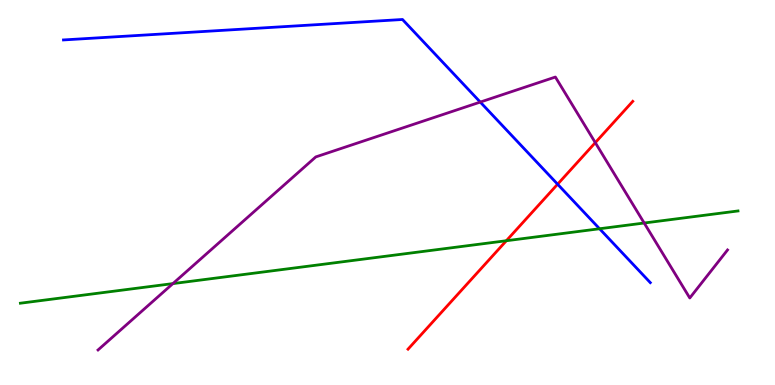[{'lines': ['blue', 'red'], 'intersections': [{'x': 7.19, 'y': 5.22}]}, {'lines': ['green', 'red'], 'intersections': [{'x': 6.53, 'y': 3.75}]}, {'lines': ['purple', 'red'], 'intersections': [{'x': 7.68, 'y': 6.29}]}, {'lines': ['blue', 'green'], 'intersections': [{'x': 7.74, 'y': 4.06}]}, {'lines': ['blue', 'purple'], 'intersections': [{'x': 6.2, 'y': 7.35}]}, {'lines': ['green', 'purple'], 'intersections': [{'x': 2.23, 'y': 2.63}, {'x': 8.31, 'y': 4.21}]}]